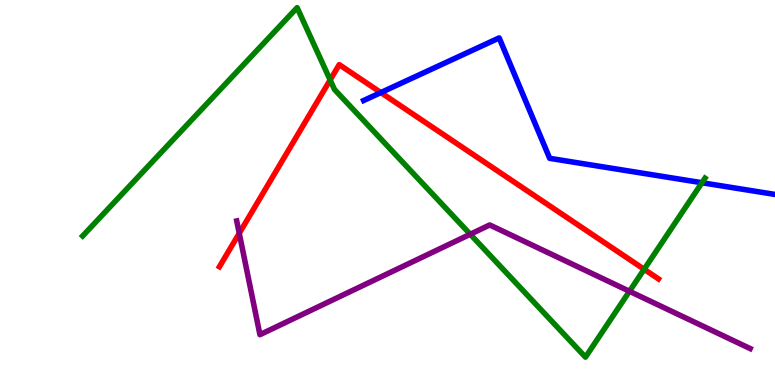[{'lines': ['blue', 'red'], 'intersections': [{'x': 4.91, 'y': 7.6}]}, {'lines': ['green', 'red'], 'intersections': [{'x': 4.26, 'y': 7.92}, {'x': 8.31, 'y': 3.01}]}, {'lines': ['purple', 'red'], 'intersections': [{'x': 3.09, 'y': 3.94}]}, {'lines': ['blue', 'green'], 'intersections': [{'x': 9.06, 'y': 5.25}]}, {'lines': ['blue', 'purple'], 'intersections': []}, {'lines': ['green', 'purple'], 'intersections': [{'x': 6.07, 'y': 3.92}, {'x': 8.12, 'y': 2.43}]}]